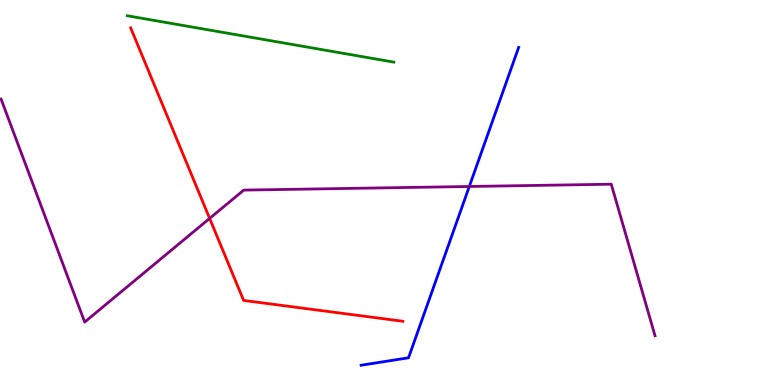[{'lines': ['blue', 'red'], 'intersections': []}, {'lines': ['green', 'red'], 'intersections': []}, {'lines': ['purple', 'red'], 'intersections': [{'x': 2.7, 'y': 4.33}]}, {'lines': ['blue', 'green'], 'intersections': []}, {'lines': ['blue', 'purple'], 'intersections': [{'x': 6.06, 'y': 5.16}]}, {'lines': ['green', 'purple'], 'intersections': []}]